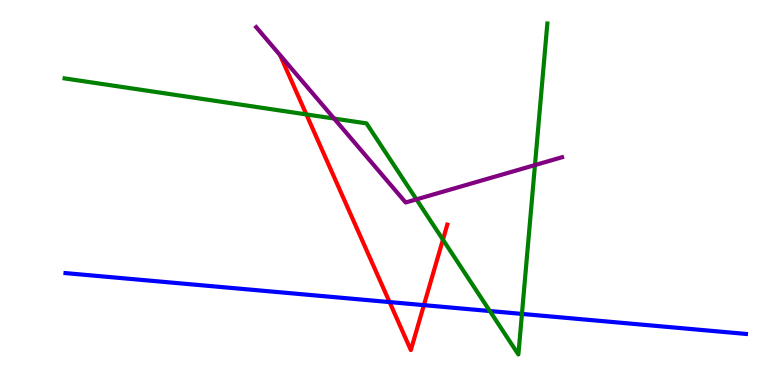[{'lines': ['blue', 'red'], 'intersections': [{'x': 5.03, 'y': 2.15}, {'x': 5.47, 'y': 2.07}]}, {'lines': ['green', 'red'], 'intersections': [{'x': 3.95, 'y': 7.03}, {'x': 5.72, 'y': 3.77}]}, {'lines': ['purple', 'red'], 'intersections': []}, {'lines': ['blue', 'green'], 'intersections': [{'x': 6.32, 'y': 1.92}, {'x': 6.73, 'y': 1.85}]}, {'lines': ['blue', 'purple'], 'intersections': []}, {'lines': ['green', 'purple'], 'intersections': [{'x': 4.31, 'y': 6.92}, {'x': 5.37, 'y': 4.82}, {'x': 6.9, 'y': 5.71}]}]